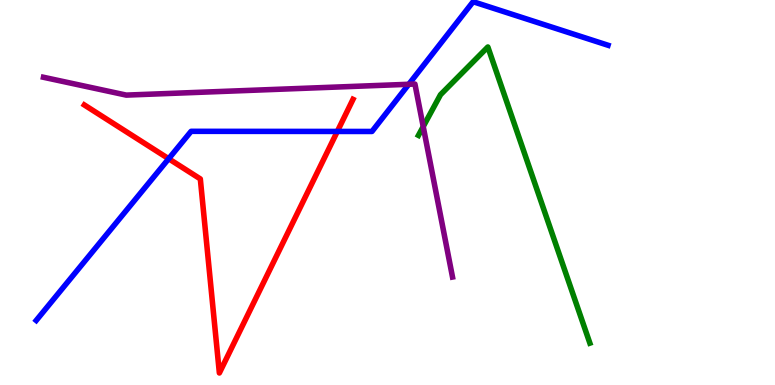[{'lines': ['blue', 'red'], 'intersections': [{'x': 2.18, 'y': 5.88}, {'x': 4.35, 'y': 6.59}]}, {'lines': ['green', 'red'], 'intersections': []}, {'lines': ['purple', 'red'], 'intersections': []}, {'lines': ['blue', 'green'], 'intersections': []}, {'lines': ['blue', 'purple'], 'intersections': [{'x': 5.27, 'y': 7.81}]}, {'lines': ['green', 'purple'], 'intersections': [{'x': 5.46, 'y': 6.71}]}]